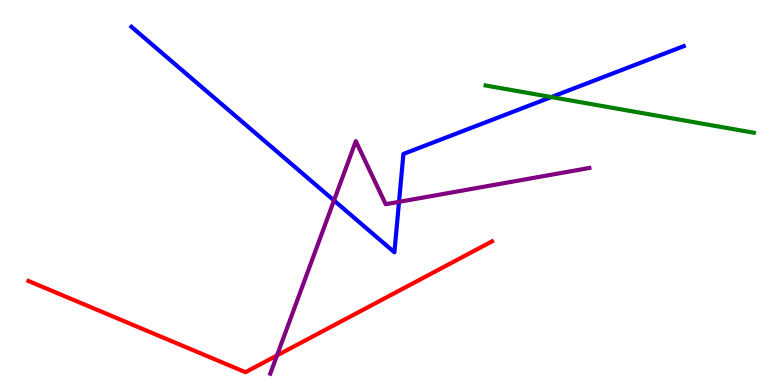[{'lines': ['blue', 'red'], 'intersections': []}, {'lines': ['green', 'red'], 'intersections': []}, {'lines': ['purple', 'red'], 'intersections': [{'x': 3.57, 'y': 0.767}]}, {'lines': ['blue', 'green'], 'intersections': [{'x': 7.11, 'y': 7.48}]}, {'lines': ['blue', 'purple'], 'intersections': [{'x': 4.31, 'y': 4.79}, {'x': 5.15, 'y': 4.76}]}, {'lines': ['green', 'purple'], 'intersections': []}]